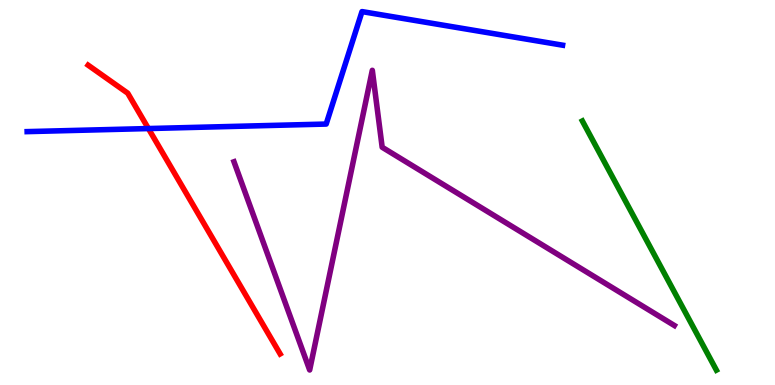[{'lines': ['blue', 'red'], 'intersections': [{'x': 1.91, 'y': 6.66}]}, {'lines': ['green', 'red'], 'intersections': []}, {'lines': ['purple', 'red'], 'intersections': []}, {'lines': ['blue', 'green'], 'intersections': []}, {'lines': ['blue', 'purple'], 'intersections': []}, {'lines': ['green', 'purple'], 'intersections': []}]